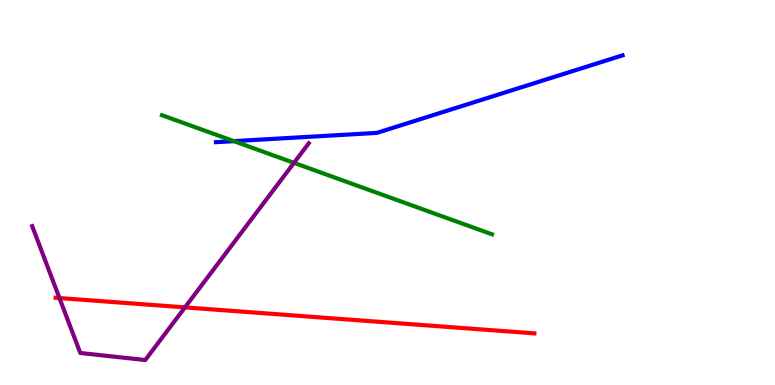[{'lines': ['blue', 'red'], 'intersections': []}, {'lines': ['green', 'red'], 'intersections': []}, {'lines': ['purple', 'red'], 'intersections': [{'x': 0.767, 'y': 2.26}, {'x': 2.39, 'y': 2.02}]}, {'lines': ['blue', 'green'], 'intersections': [{'x': 3.02, 'y': 6.33}]}, {'lines': ['blue', 'purple'], 'intersections': []}, {'lines': ['green', 'purple'], 'intersections': [{'x': 3.79, 'y': 5.77}]}]